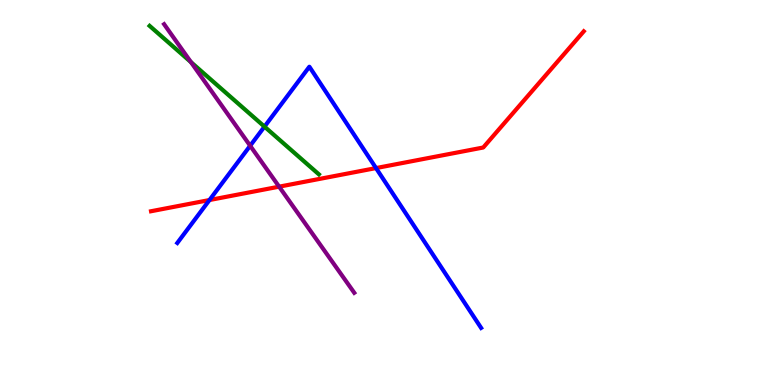[{'lines': ['blue', 'red'], 'intersections': [{'x': 2.7, 'y': 4.8}, {'x': 4.85, 'y': 5.63}]}, {'lines': ['green', 'red'], 'intersections': []}, {'lines': ['purple', 'red'], 'intersections': [{'x': 3.6, 'y': 5.15}]}, {'lines': ['blue', 'green'], 'intersections': [{'x': 3.41, 'y': 6.71}]}, {'lines': ['blue', 'purple'], 'intersections': [{'x': 3.23, 'y': 6.21}]}, {'lines': ['green', 'purple'], 'intersections': [{'x': 2.46, 'y': 8.39}]}]